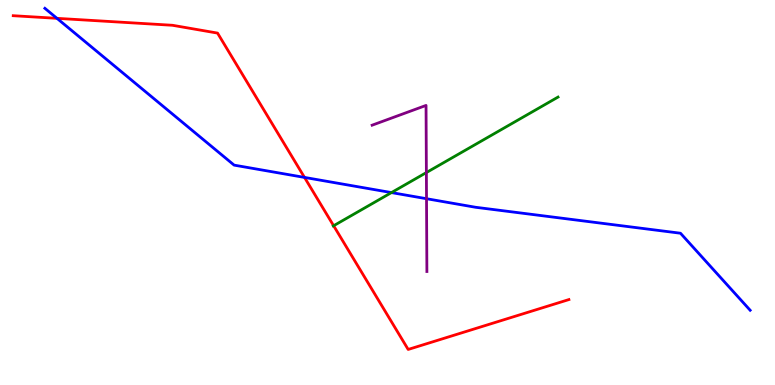[{'lines': ['blue', 'red'], 'intersections': [{'x': 0.735, 'y': 9.52}, {'x': 3.93, 'y': 5.39}]}, {'lines': ['green', 'red'], 'intersections': [{'x': 4.3, 'y': 4.14}]}, {'lines': ['purple', 'red'], 'intersections': []}, {'lines': ['blue', 'green'], 'intersections': [{'x': 5.05, 'y': 5.0}]}, {'lines': ['blue', 'purple'], 'intersections': [{'x': 5.5, 'y': 4.84}]}, {'lines': ['green', 'purple'], 'intersections': [{'x': 5.5, 'y': 5.52}]}]